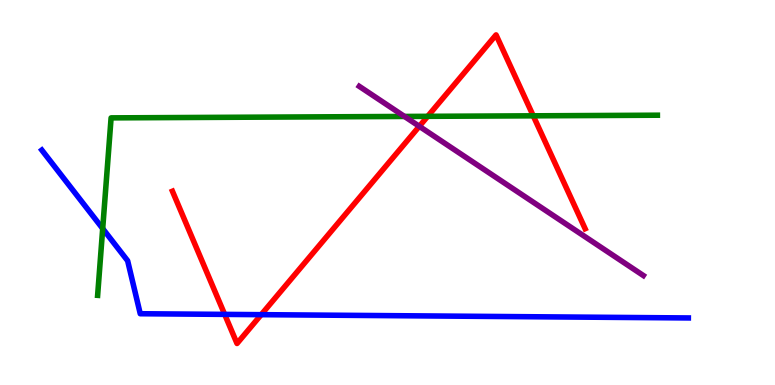[{'lines': ['blue', 'red'], 'intersections': [{'x': 2.9, 'y': 1.83}, {'x': 3.37, 'y': 1.83}]}, {'lines': ['green', 'red'], 'intersections': [{'x': 5.52, 'y': 6.98}, {'x': 6.88, 'y': 6.99}]}, {'lines': ['purple', 'red'], 'intersections': [{'x': 5.41, 'y': 6.72}]}, {'lines': ['blue', 'green'], 'intersections': [{'x': 1.33, 'y': 4.06}]}, {'lines': ['blue', 'purple'], 'intersections': []}, {'lines': ['green', 'purple'], 'intersections': [{'x': 5.22, 'y': 6.98}]}]